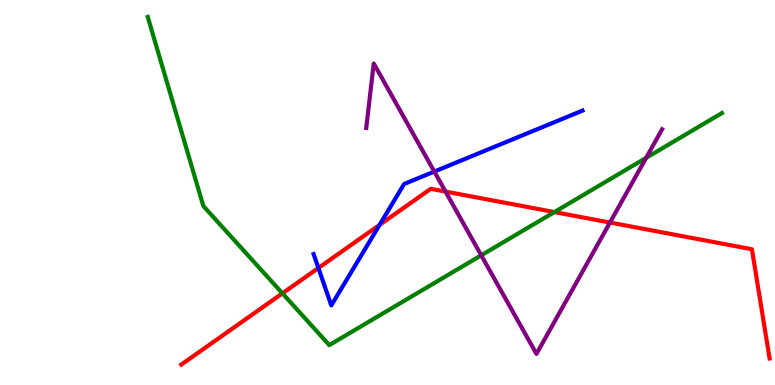[{'lines': ['blue', 'red'], 'intersections': [{'x': 4.11, 'y': 3.04}, {'x': 4.9, 'y': 4.16}]}, {'lines': ['green', 'red'], 'intersections': [{'x': 3.64, 'y': 2.38}, {'x': 7.15, 'y': 4.49}]}, {'lines': ['purple', 'red'], 'intersections': [{'x': 5.75, 'y': 5.02}, {'x': 7.87, 'y': 4.22}]}, {'lines': ['blue', 'green'], 'intersections': []}, {'lines': ['blue', 'purple'], 'intersections': [{'x': 5.6, 'y': 5.54}]}, {'lines': ['green', 'purple'], 'intersections': [{'x': 6.21, 'y': 3.37}, {'x': 8.34, 'y': 5.9}]}]